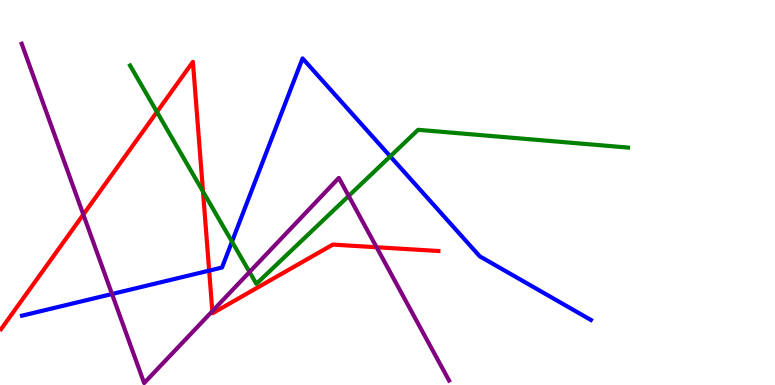[{'lines': ['blue', 'red'], 'intersections': [{'x': 2.7, 'y': 2.97}]}, {'lines': ['green', 'red'], 'intersections': [{'x': 2.03, 'y': 7.09}, {'x': 2.62, 'y': 5.02}]}, {'lines': ['purple', 'red'], 'intersections': [{'x': 1.08, 'y': 4.43}, {'x': 2.74, 'y': 1.92}, {'x': 4.86, 'y': 3.58}]}, {'lines': ['blue', 'green'], 'intersections': [{'x': 2.99, 'y': 3.72}, {'x': 5.04, 'y': 5.94}]}, {'lines': ['blue', 'purple'], 'intersections': [{'x': 1.45, 'y': 2.36}]}, {'lines': ['green', 'purple'], 'intersections': [{'x': 3.22, 'y': 2.93}, {'x': 4.5, 'y': 4.91}]}]